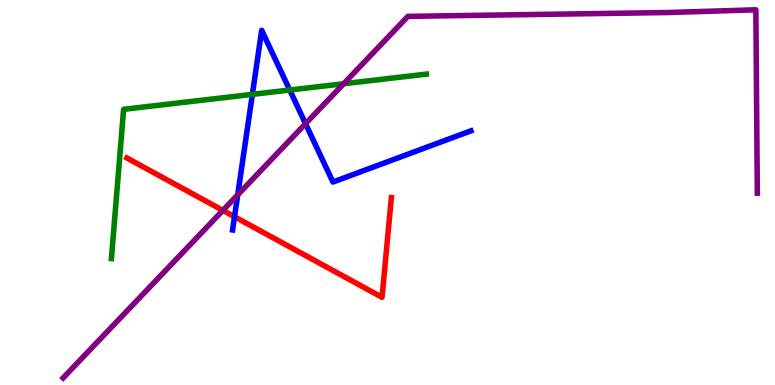[{'lines': ['blue', 'red'], 'intersections': [{'x': 3.03, 'y': 4.37}]}, {'lines': ['green', 'red'], 'intersections': []}, {'lines': ['purple', 'red'], 'intersections': [{'x': 2.88, 'y': 4.54}]}, {'lines': ['blue', 'green'], 'intersections': [{'x': 3.26, 'y': 7.55}, {'x': 3.74, 'y': 7.66}]}, {'lines': ['blue', 'purple'], 'intersections': [{'x': 3.07, 'y': 4.94}, {'x': 3.94, 'y': 6.79}]}, {'lines': ['green', 'purple'], 'intersections': [{'x': 4.43, 'y': 7.82}]}]